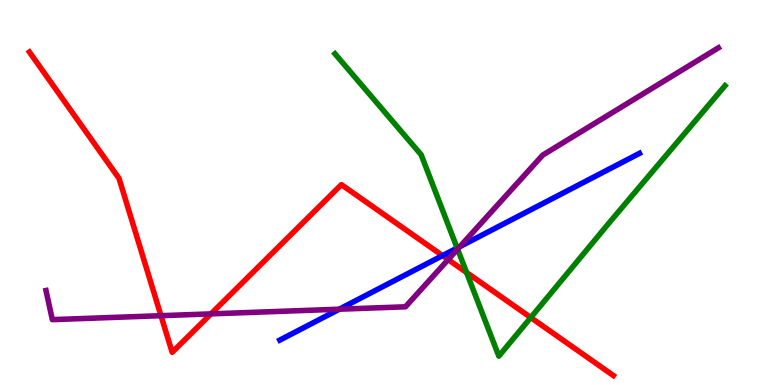[{'lines': ['blue', 'red'], 'intersections': [{'x': 5.71, 'y': 3.36}]}, {'lines': ['green', 'red'], 'intersections': [{'x': 6.02, 'y': 2.92}, {'x': 6.85, 'y': 1.75}]}, {'lines': ['purple', 'red'], 'intersections': [{'x': 2.08, 'y': 1.8}, {'x': 2.72, 'y': 1.85}, {'x': 5.78, 'y': 3.26}]}, {'lines': ['blue', 'green'], 'intersections': [{'x': 5.9, 'y': 3.56}]}, {'lines': ['blue', 'purple'], 'intersections': [{'x': 4.38, 'y': 1.97}, {'x': 5.93, 'y': 3.6}]}, {'lines': ['green', 'purple'], 'intersections': [{'x': 5.9, 'y': 3.53}]}]